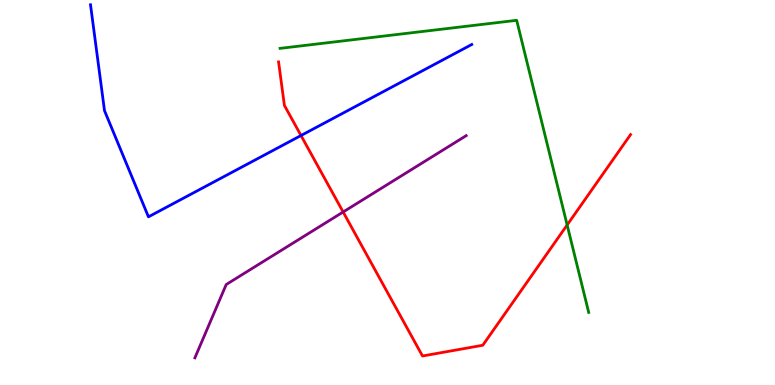[{'lines': ['blue', 'red'], 'intersections': [{'x': 3.88, 'y': 6.48}]}, {'lines': ['green', 'red'], 'intersections': [{'x': 7.32, 'y': 4.16}]}, {'lines': ['purple', 'red'], 'intersections': [{'x': 4.43, 'y': 4.49}]}, {'lines': ['blue', 'green'], 'intersections': []}, {'lines': ['blue', 'purple'], 'intersections': []}, {'lines': ['green', 'purple'], 'intersections': []}]